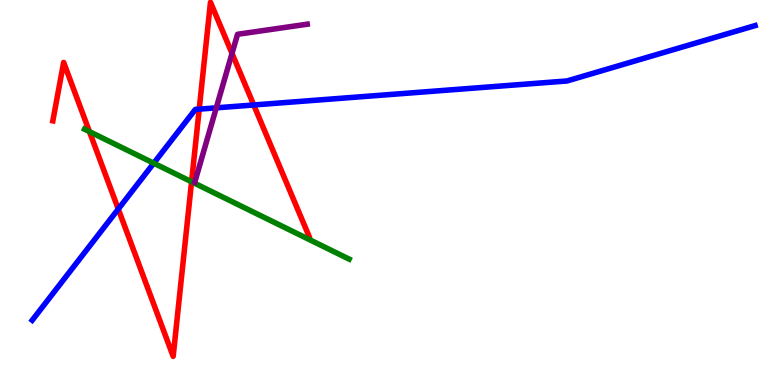[{'lines': ['blue', 'red'], 'intersections': [{'x': 1.53, 'y': 4.57}, {'x': 2.57, 'y': 7.17}, {'x': 3.27, 'y': 7.27}]}, {'lines': ['green', 'red'], 'intersections': [{'x': 1.15, 'y': 6.58}, {'x': 2.47, 'y': 5.28}]}, {'lines': ['purple', 'red'], 'intersections': [{'x': 2.99, 'y': 8.61}]}, {'lines': ['blue', 'green'], 'intersections': [{'x': 1.98, 'y': 5.76}]}, {'lines': ['blue', 'purple'], 'intersections': [{'x': 2.79, 'y': 7.2}]}, {'lines': ['green', 'purple'], 'intersections': []}]